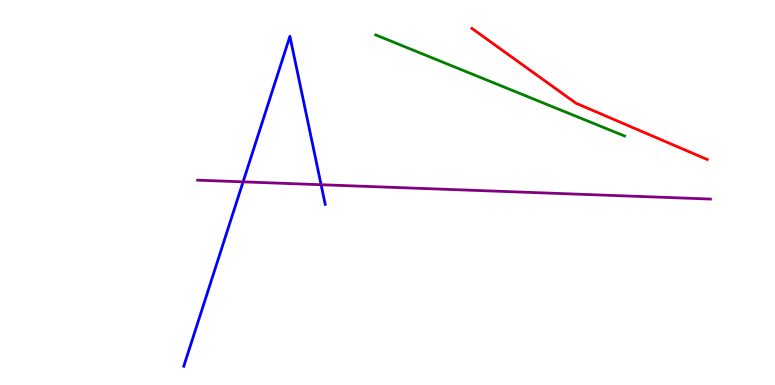[{'lines': ['blue', 'red'], 'intersections': []}, {'lines': ['green', 'red'], 'intersections': []}, {'lines': ['purple', 'red'], 'intersections': []}, {'lines': ['blue', 'green'], 'intersections': []}, {'lines': ['blue', 'purple'], 'intersections': [{'x': 3.14, 'y': 5.28}, {'x': 4.14, 'y': 5.2}]}, {'lines': ['green', 'purple'], 'intersections': []}]